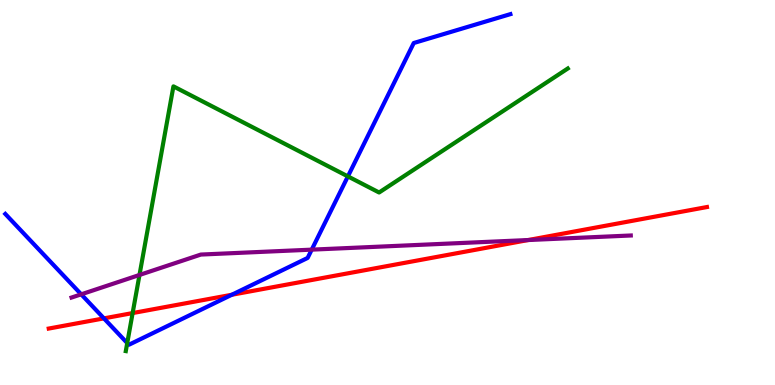[{'lines': ['blue', 'red'], 'intersections': [{'x': 1.34, 'y': 1.73}, {'x': 2.99, 'y': 2.34}]}, {'lines': ['green', 'red'], 'intersections': [{'x': 1.71, 'y': 1.87}]}, {'lines': ['purple', 'red'], 'intersections': [{'x': 6.82, 'y': 3.77}]}, {'lines': ['blue', 'green'], 'intersections': [{'x': 1.64, 'y': 1.09}, {'x': 4.49, 'y': 5.42}]}, {'lines': ['blue', 'purple'], 'intersections': [{'x': 1.05, 'y': 2.36}, {'x': 4.02, 'y': 3.52}]}, {'lines': ['green', 'purple'], 'intersections': [{'x': 1.8, 'y': 2.86}]}]